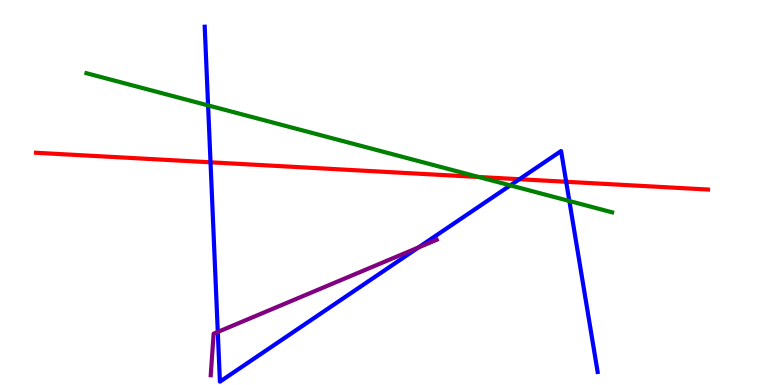[{'lines': ['blue', 'red'], 'intersections': [{'x': 2.72, 'y': 5.78}, {'x': 6.7, 'y': 5.34}, {'x': 7.31, 'y': 5.28}]}, {'lines': ['green', 'red'], 'intersections': [{'x': 6.18, 'y': 5.4}]}, {'lines': ['purple', 'red'], 'intersections': []}, {'lines': ['blue', 'green'], 'intersections': [{'x': 2.68, 'y': 7.26}, {'x': 6.58, 'y': 5.19}, {'x': 7.35, 'y': 4.78}]}, {'lines': ['blue', 'purple'], 'intersections': [{'x': 2.81, 'y': 1.38}, {'x': 5.4, 'y': 3.57}]}, {'lines': ['green', 'purple'], 'intersections': []}]